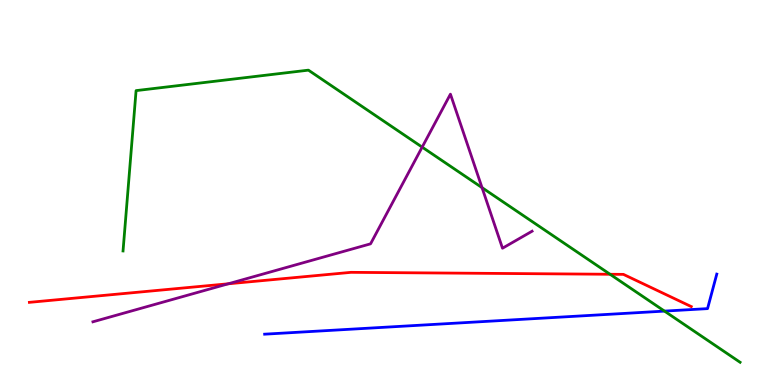[{'lines': ['blue', 'red'], 'intersections': []}, {'lines': ['green', 'red'], 'intersections': [{'x': 7.87, 'y': 2.88}]}, {'lines': ['purple', 'red'], 'intersections': [{'x': 2.95, 'y': 2.63}]}, {'lines': ['blue', 'green'], 'intersections': [{'x': 8.57, 'y': 1.92}]}, {'lines': ['blue', 'purple'], 'intersections': []}, {'lines': ['green', 'purple'], 'intersections': [{'x': 5.45, 'y': 6.18}, {'x': 6.22, 'y': 5.13}]}]